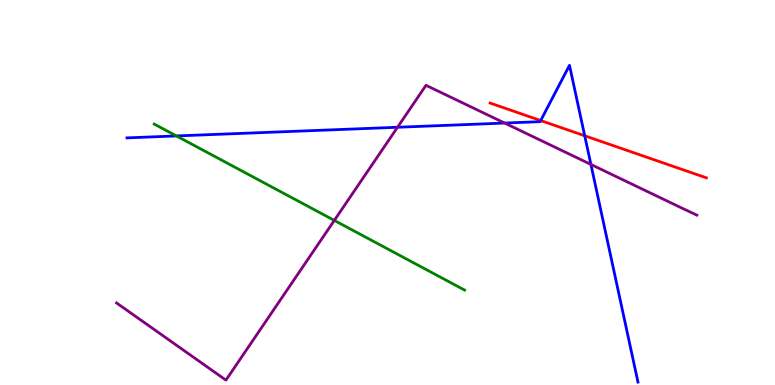[{'lines': ['blue', 'red'], 'intersections': [{'x': 6.98, 'y': 6.87}, {'x': 7.54, 'y': 6.47}]}, {'lines': ['green', 'red'], 'intersections': []}, {'lines': ['purple', 'red'], 'intersections': []}, {'lines': ['blue', 'green'], 'intersections': [{'x': 2.28, 'y': 6.47}]}, {'lines': ['blue', 'purple'], 'intersections': [{'x': 5.13, 'y': 6.69}, {'x': 6.51, 'y': 6.8}, {'x': 7.62, 'y': 5.73}]}, {'lines': ['green', 'purple'], 'intersections': [{'x': 4.31, 'y': 4.28}]}]